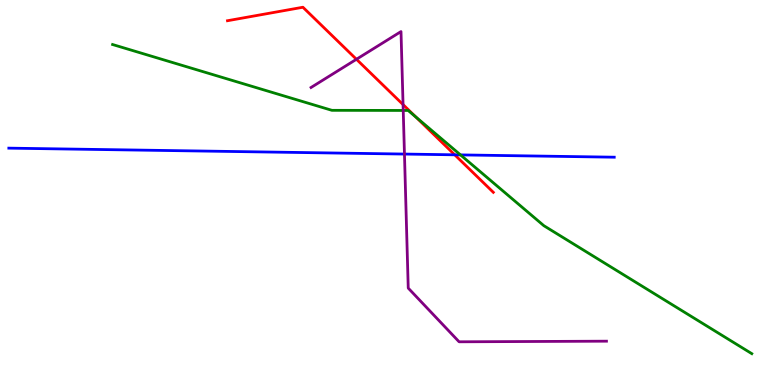[{'lines': ['blue', 'red'], 'intersections': [{'x': 5.87, 'y': 5.98}]}, {'lines': ['green', 'red'], 'intersections': [{'x': 5.36, 'y': 6.96}]}, {'lines': ['purple', 'red'], 'intersections': [{'x': 4.6, 'y': 8.46}, {'x': 5.2, 'y': 7.28}]}, {'lines': ['blue', 'green'], 'intersections': [{'x': 5.94, 'y': 5.98}]}, {'lines': ['blue', 'purple'], 'intersections': [{'x': 5.22, 'y': 6.0}]}, {'lines': ['green', 'purple'], 'intersections': [{'x': 5.2, 'y': 7.13}]}]